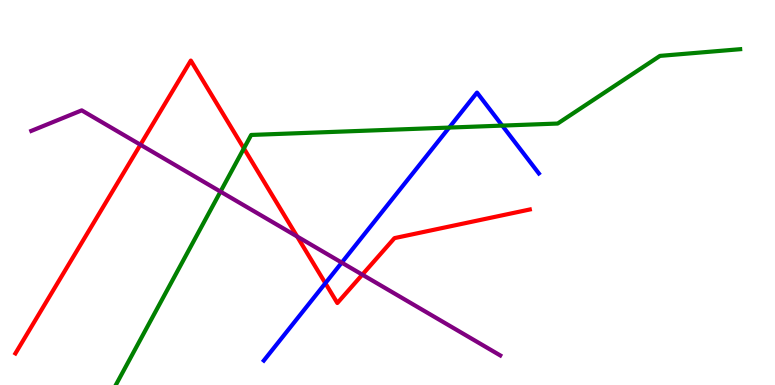[{'lines': ['blue', 'red'], 'intersections': [{'x': 4.2, 'y': 2.64}]}, {'lines': ['green', 'red'], 'intersections': [{'x': 3.15, 'y': 6.15}]}, {'lines': ['purple', 'red'], 'intersections': [{'x': 1.81, 'y': 6.24}, {'x': 3.83, 'y': 3.86}, {'x': 4.68, 'y': 2.87}]}, {'lines': ['blue', 'green'], 'intersections': [{'x': 5.8, 'y': 6.69}, {'x': 6.48, 'y': 6.74}]}, {'lines': ['blue', 'purple'], 'intersections': [{'x': 4.41, 'y': 3.18}]}, {'lines': ['green', 'purple'], 'intersections': [{'x': 2.85, 'y': 5.02}]}]